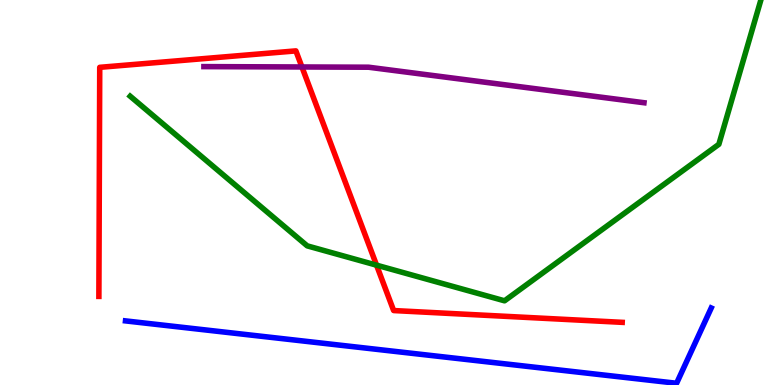[{'lines': ['blue', 'red'], 'intersections': []}, {'lines': ['green', 'red'], 'intersections': [{'x': 4.86, 'y': 3.11}]}, {'lines': ['purple', 'red'], 'intersections': [{'x': 3.9, 'y': 8.26}]}, {'lines': ['blue', 'green'], 'intersections': []}, {'lines': ['blue', 'purple'], 'intersections': []}, {'lines': ['green', 'purple'], 'intersections': []}]